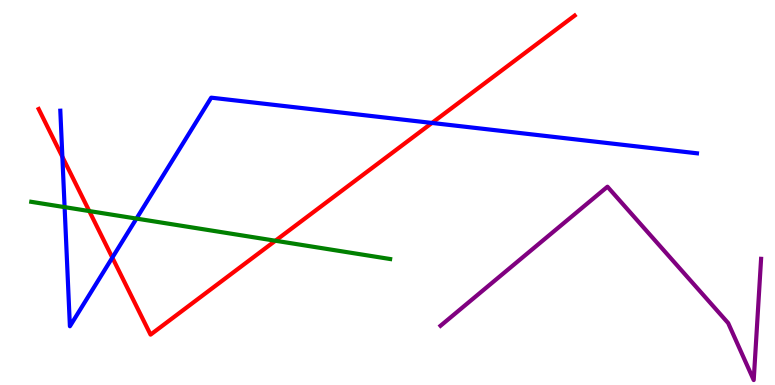[{'lines': ['blue', 'red'], 'intersections': [{'x': 0.805, 'y': 5.93}, {'x': 1.45, 'y': 3.31}, {'x': 5.57, 'y': 6.81}]}, {'lines': ['green', 'red'], 'intersections': [{'x': 1.15, 'y': 4.52}, {'x': 3.55, 'y': 3.75}]}, {'lines': ['purple', 'red'], 'intersections': []}, {'lines': ['blue', 'green'], 'intersections': [{'x': 0.834, 'y': 4.62}, {'x': 1.76, 'y': 4.32}]}, {'lines': ['blue', 'purple'], 'intersections': []}, {'lines': ['green', 'purple'], 'intersections': []}]